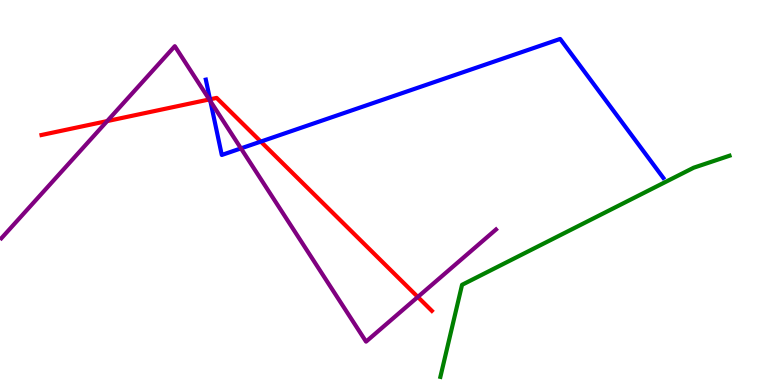[{'lines': ['blue', 'red'], 'intersections': [{'x': 2.71, 'y': 7.42}, {'x': 3.36, 'y': 6.32}]}, {'lines': ['green', 'red'], 'intersections': []}, {'lines': ['purple', 'red'], 'intersections': [{'x': 1.38, 'y': 6.85}, {'x': 2.7, 'y': 7.42}, {'x': 5.39, 'y': 2.29}]}, {'lines': ['blue', 'green'], 'intersections': []}, {'lines': ['blue', 'purple'], 'intersections': [{'x': 2.71, 'y': 7.37}, {'x': 3.11, 'y': 6.15}]}, {'lines': ['green', 'purple'], 'intersections': []}]